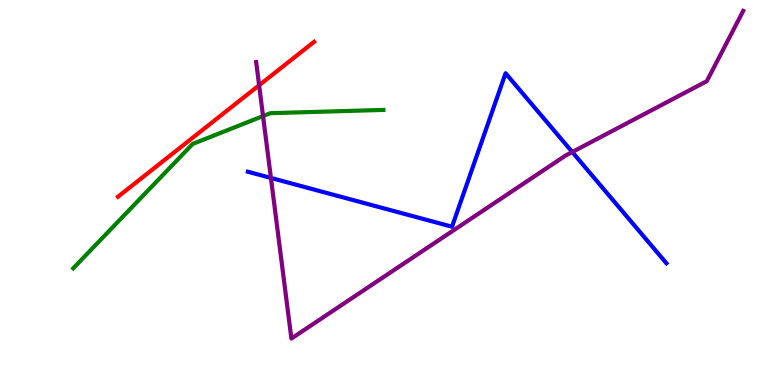[{'lines': ['blue', 'red'], 'intersections': []}, {'lines': ['green', 'red'], 'intersections': []}, {'lines': ['purple', 'red'], 'intersections': [{'x': 3.34, 'y': 7.78}]}, {'lines': ['blue', 'green'], 'intersections': []}, {'lines': ['blue', 'purple'], 'intersections': [{'x': 3.5, 'y': 5.38}, {'x': 7.38, 'y': 6.05}]}, {'lines': ['green', 'purple'], 'intersections': [{'x': 3.39, 'y': 6.98}]}]